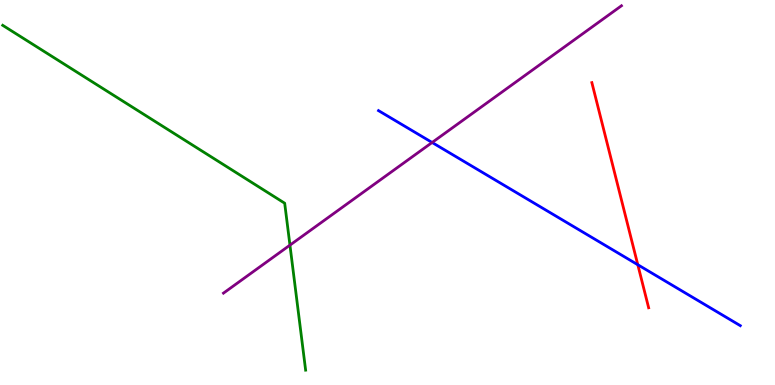[{'lines': ['blue', 'red'], 'intersections': [{'x': 8.23, 'y': 3.12}]}, {'lines': ['green', 'red'], 'intersections': []}, {'lines': ['purple', 'red'], 'intersections': []}, {'lines': ['blue', 'green'], 'intersections': []}, {'lines': ['blue', 'purple'], 'intersections': [{'x': 5.58, 'y': 6.3}]}, {'lines': ['green', 'purple'], 'intersections': [{'x': 3.74, 'y': 3.63}]}]